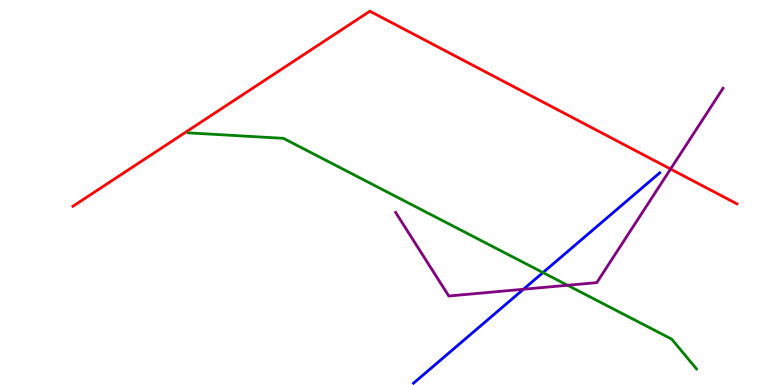[{'lines': ['blue', 'red'], 'intersections': []}, {'lines': ['green', 'red'], 'intersections': []}, {'lines': ['purple', 'red'], 'intersections': [{'x': 8.65, 'y': 5.61}]}, {'lines': ['blue', 'green'], 'intersections': [{'x': 7.01, 'y': 2.92}]}, {'lines': ['blue', 'purple'], 'intersections': [{'x': 6.75, 'y': 2.49}]}, {'lines': ['green', 'purple'], 'intersections': [{'x': 7.32, 'y': 2.59}]}]